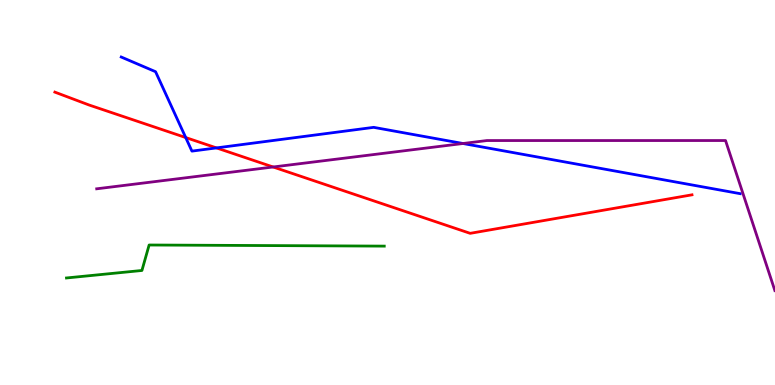[{'lines': ['blue', 'red'], 'intersections': [{'x': 2.4, 'y': 6.43}, {'x': 2.79, 'y': 6.16}]}, {'lines': ['green', 'red'], 'intersections': []}, {'lines': ['purple', 'red'], 'intersections': [{'x': 3.52, 'y': 5.66}]}, {'lines': ['blue', 'green'], 'intersections': []}, {'lines': ['blue', 'purple'], 'intersections': [{'x': 5.97, 'y': 6.27}]}, {'lines': ['green', 'purple'], 'intersections': []}]